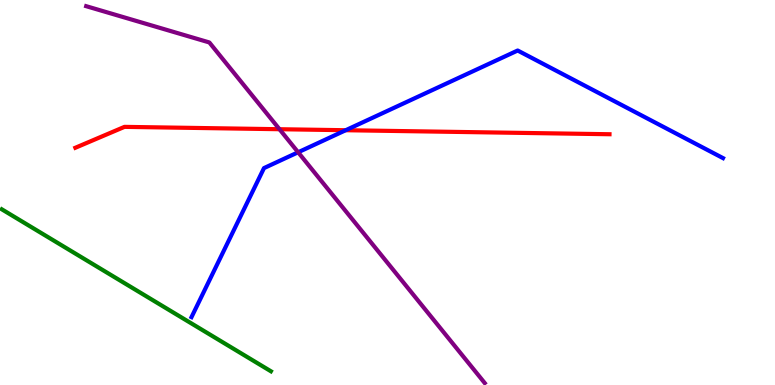[{'lines': ['blue', 'red'], 'intersections': [{'x': 4.46, 'y': 6.62}]}, {'lines': ['green', 'red'], 'intersections': []}, {'lines': ['purple', 'red'], 'intersections': [{'x': 3.61, 'y': 6.64}]}, {'lines': ['blue', 'green'], 'intersections': []}, {'lines': ['blue', 'purple'], 'intersections': [{'x': 3.85, 'y': 6.04}]}, {'lines': ['green', 'purple'], 'intersections': []}]